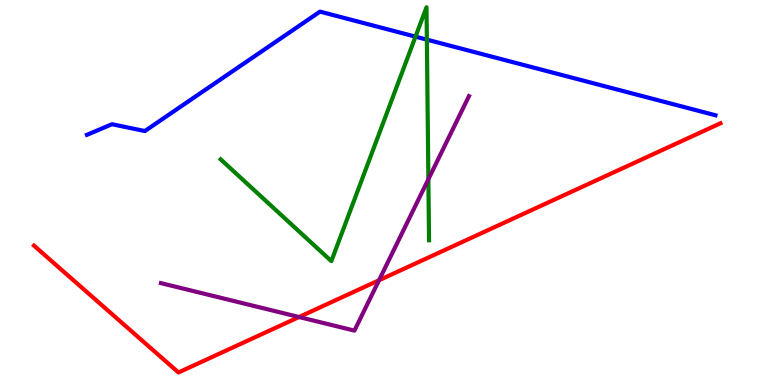[{'lines': ['blue', 'red'], 'intersections': []}, {'lines': ['green', 'red'], 'intersections': []}, {'lines': ['purple', 'red'], 'intersections': [{'x': 3.86, 'y': 1.77}, {'x': 4.89, 'y': 2.72}]}, {'lines': ['blue', 'green'], 'intersections': [{'x': 5.36, 'y': 9.05}, {'x': 5.51, 'y': 8.97}]}, {'lines': ['blue', 'purple'], 'intersections': []}, {'lines': ['green', 'purple'], 'intersections': [{'x': 5.53, 'y': 5.34}]}]